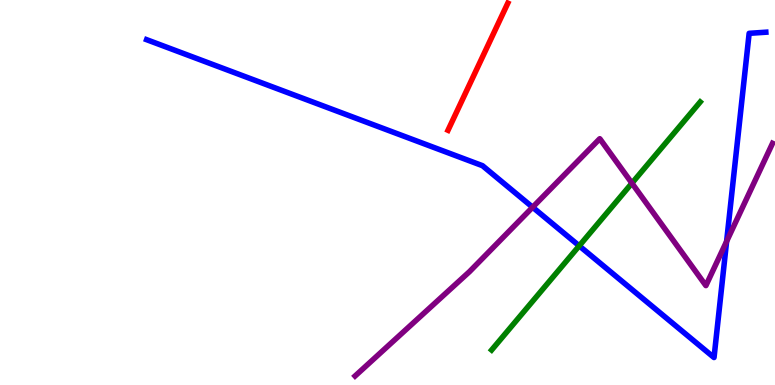[{'lines': ['blue', 'red'], 'intersections': []}, {'lines': ['green', 'red'], 'intersections': []}, {'lines': ['purple', 'red'], 'intersections': []}, {'lines': ['blue', 'green'], 'intersections': [{'x': 7.47, 'y': 3.61}]}, {'lines': ['blue', 'purple'], 'intersections': [{'x': 6.87, 'y': 4.62}, {'x': 9.38, 'y': 3.73}]}, {'lines': ['green', 'purple'], 'intersections': [{'x': 8.15, 'y': 5.24}]}]